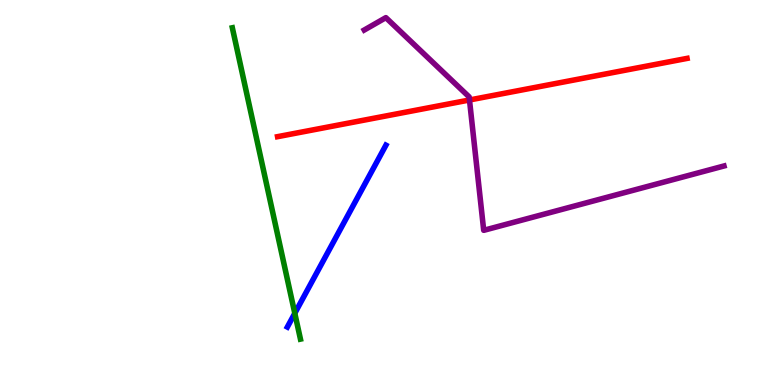[{'lines': ['blue', 'red'], 'intersections': []}, {'lines': ['green', 'red'], 'intersections': []}, {'lines': ['purple', 'red'], 'intersections': [{'x': 6.06, 'y': 7.4}]}, {'lines': ['blue', 'green'], 'intersections': [{'x': 3.8, 'y': 1.86}]}, {'lines': ['blue', 'purple'], 'intersections': []}, {'lines': ['green', 'purple'], 'intersections': []}]